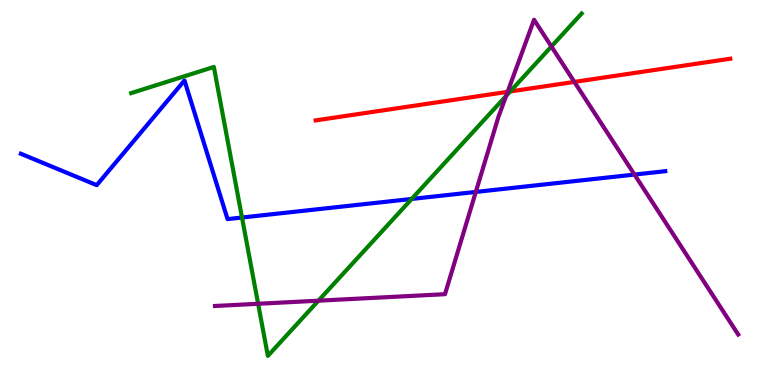[{'lines': ['blue', 'red'], 'intersections': []}, {'lines': ['green', 'red'], 'intersections': [{'x': 6.58, 'y': 7.62}]}, {'lines': ['purple', 'red'], 'intersections': [{'x': 6.55, 'y': 7.61}, {'x': 7.41, 'y': 7.87}]}, {'lines': ['blue', 'green'], 'intersections': [{'x': 3.12, 'y': 4.35}, {'x': 5.31, 'y': 4.83}]}, {'lines': ['blue', 'purple'], 'intersections': [{'x': 6.14, 'y': 5.01}, {'x': 8.19, 'y': 5.47}]}, {'lines': ['green', 'purple'], 'intersections': [{'x': 3.33, 'y': 2.11}, {'x': 4.11, 'y': 2.19}, {'x': 6.53, 'y': 7.51}, {'x': 7.11, 'y': 8.79}]}]